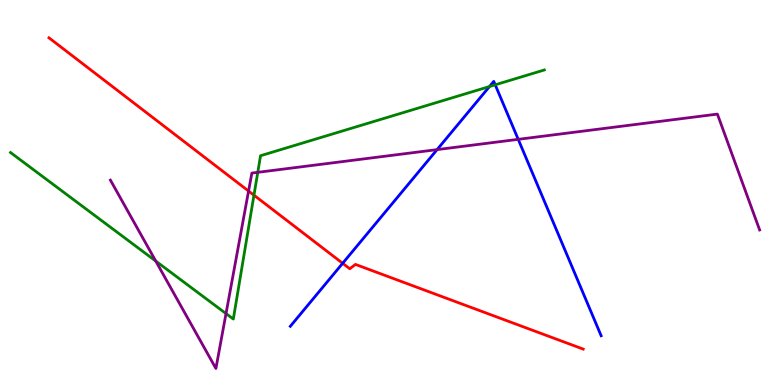[{'lines': ['blue', 'red'], 'intersections': [{'x': 4.42, 'y': 3.16}]}, {'lines': ['green', 'red'], 'intersections': [{'x': 3.28, 'y': 4.93}]}, {'lines': ['purple', 'red'], 'intersections': [{'x': 3.21, 'y': 5.04}]}, {'lines': ['blue', 'green'], 'intersections': [{'x': 6.32, 'y': 7.75}, {'x': 6.39, 'y': 7.8}]}, {'lines': ['blue', 'purple'], 'intersections': [{'x': 5.64, 'y': 6.11}, {'x': 6.69, 'y': 6.38}]}, {'lines': ['green', 'purple'], 'intersections': [{'x': 2.01, 'y': 3.22}, {'x': 2.92, 'y': 1.85}, {'x': 3.33, 'y': 5.52}]}]